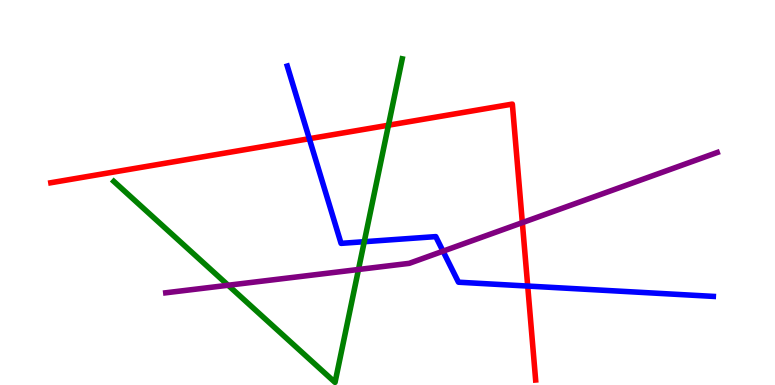[{'lines': ['blue', 'red'], 'intersections': [{'x': 3.99, 'y': 6.4}, {'x': 6.81, 'y': 2.57}]}, {'lines': ['green', 'red'], 'intersections': [{'x': 5.01, 'y': 6.75}]}, {'lines': ['purple', 'red'], 'intersections': [{'x': 6.74, 'y': 4.22}]}, {'lines': ['blue', 'green'], 'intersections': [{'x': 4.7, 'y': 3.72}]}, {'lines': ['blue', 'purple'], 'intersections': [{'x': 5.72, 'y': 3.48}]}, {'lines': ['green', 'purple'], 'intersections': [{'x': 2.94, 'y': 2.59}, {'x': 4.63, 'y': 3.0}]}]